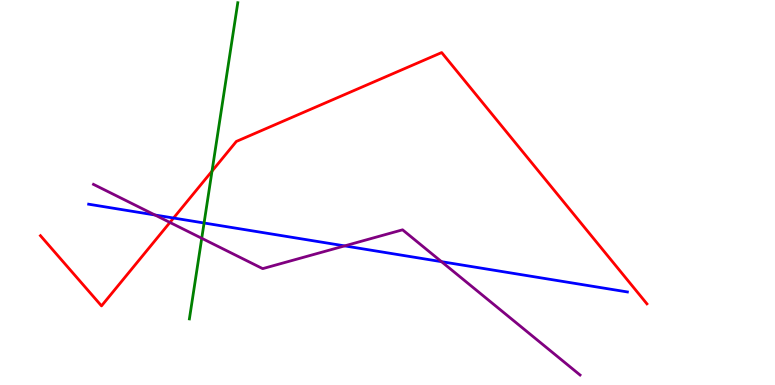[{'lines': ['blue', 'red'], 'intersections': [{'x': 2.24, 'y': 4.34}]}, {'lines': ['green', 'red'], 'intersections': [{'x': 2.74, 'y': 5.56}]}, {'lines': ['purple', 'red'], 'intersections': [{'x': 2.19, 'y': 4.22}]}, {'lines': ['blue', 'green'], 'intersections': [{'x': 2.63, 'y': 4.21}]}, {'lines': ['blue', 'purple'], 'intersections': [{'x': 2.0, 'y': 4.42}, {'x': 4.45, 'y': 3.61}, {'x': 5.7, 'y': 3.2}]}, {'lines': ['green', 'purple'], 'intersections': [{'x': 2.6, 'y': 3.81}]}]